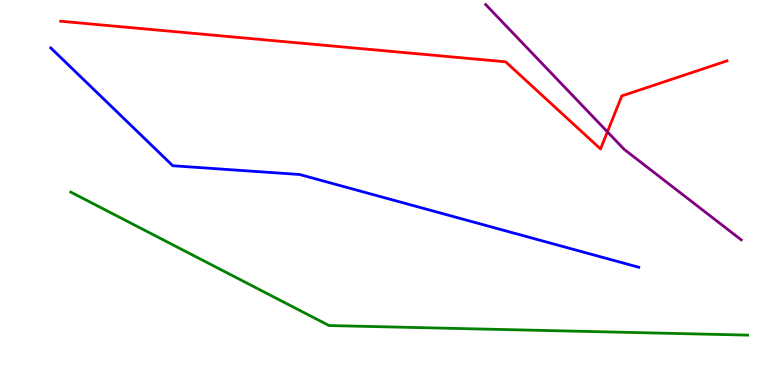[{'lines': ['blue', 'red'], 'intersections': []}, {'lines': ['green', 'red'], 'intersections': []}, {'lines': ['purple', 'red'], 'intersections': [{'x': 7.84, 'y': 6.58}]}, {'lines': ['blue', 'green'], 'intersections': []}, {'lines': ['blue', 'purple'], 'intersections': []}, {'lines': ['green', 'purple'], 'intersections': []}]